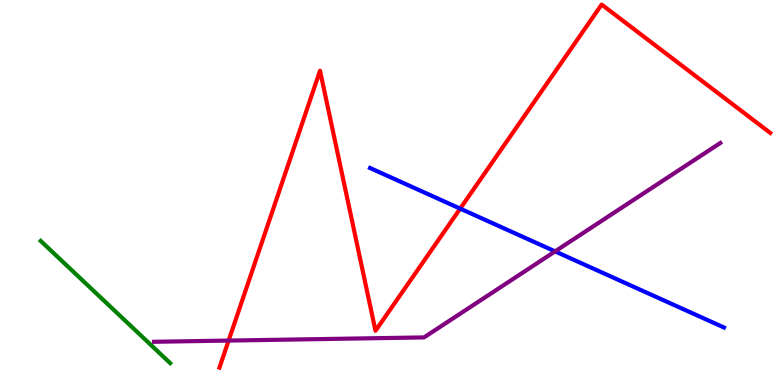[{'lines': ['blue', 'red'], 'intersections': [{'x': 5.94, 'y': 4.58}]}, {'lines': ['green', 'red'], 'intersections': []}, {'lines': ['purple', 'red'], 'intersections': [{'x': 2.95, 'y': 1.15}]}, {'lines': ['blue', 'green'], 'intersections': []}, {'lines': ['blue', 'purple'], 'intersections': [{'x': 7.16, 'y': 3.47}]}, {'lines': ['green', 'purple'], 'intersections': []}]